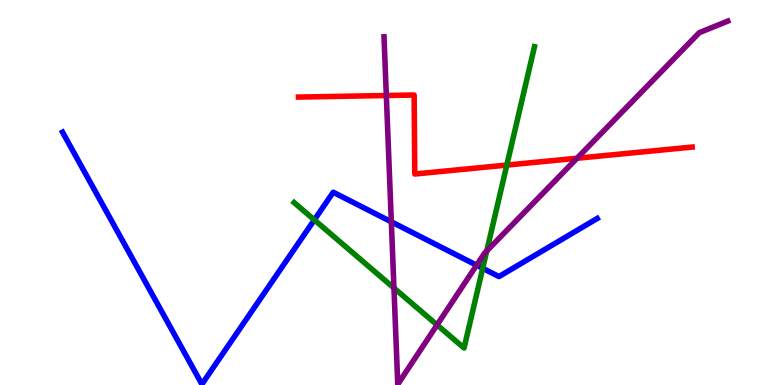[{'lines': ['blue', 'red'], 'intersections': []}, {'lines': ['green', 'red'], 'intersections': [{'x': 6.54, 'y': 5.71}]}, {'lines': ['purple', 'red'], 'intersections': [{'x': 4.98, 'y': 7.52}, {'x': 7.45, 'y': 5.89}]}, {'lines': ['blue', 'green'], 'intersections': [{'x': 4.06, 'y': 4.29}, {'x': 6.23, 'y': 3.03}]}, {'lines': ['blue', 'purple'], 'intersections': [{'x': 5.05, 'y': 4.24}, {'x': 6.15, 'y': 3.11}]}, {'lines': ['green', 'purple'], 'intersections': [{'x': 5.08, 'y': 2.52}, {'x': 5.64, 'y': 1.56}, {'x': 6.28, 'y': 3.48}]}]